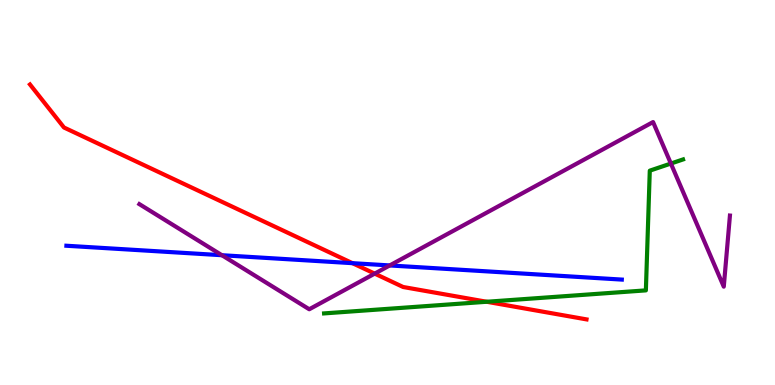[{'lines': ['blue', 'red'], 'intersections': [{'x': 4.55, 'y': 3.16}]}, {'lines': ['green', 'red'], 'intersections': [{'x': 6.28, 'y': 2.16}]}, {'lines': ['purple', 'red'], 'intersections': [{'x': 4.83, 'y': 2.89}]}, {'lines': ['blue', 'green'], 'intersections': []}, {'lines': ['blue', 'purple'], 'intersections': [{'x': 2.86, 'y': 3.37}, {'x': 5.03, 'y': 3.11}]}, {'lines': ['green', 'purple'], 'intersections': [{'x': 8.66, 'y': 5.75}]}]